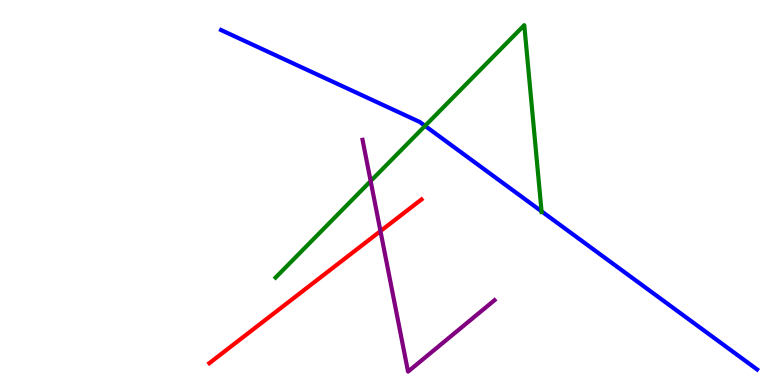[{'lines': ['blue', 'red'], 'intersections': []}, {'lines': ['green', 'red'], 'intersections': []}, {'lines': ['purple', 'red'], 'intersections': [{'x': 4.91, 'y': 4.0}]}, {'lines': ['blue', 'green'], 'intersections': [{'x': 5.48, 'y': 6.73}, {'x': 6.99, 'y': 4.51}]}, {'lines': ['blue', 'purple'], 'intersections': []}, {'lines': ['green', 'purple'], 'intersections': [{'x': 4.78, 'y': 5.3}]}]